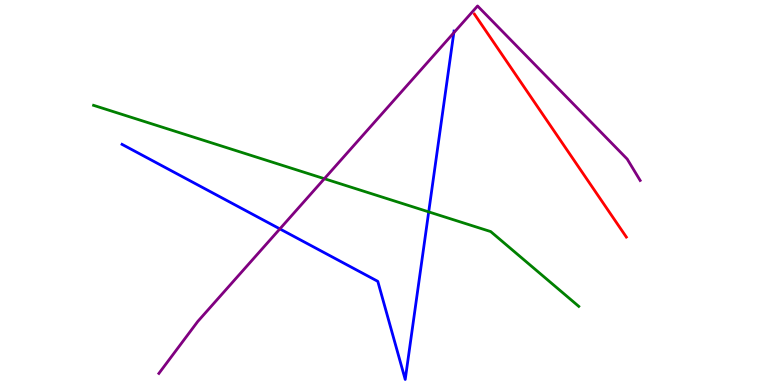[{'lines': ['blue', 'red'], 'intersections': []}, {'lines': ['green', 'red'], 'intersections': []}, {'lines': ['purple', 'red'], 'intersections': []}, {'lines': ['blue', 'green'], 'intersections': [{'x': 5.53, 'y': 4.5}]}, {'lines': ['blue', 'purple'], 'intersections': [{'x': 3.61, 'y': 4.05}, {'x': 5.86, 'y': 9.15}]}, {'lines': ['green', 'purple'], 'intersections': [{'x': 4.19, 'y': 5.36}]}]